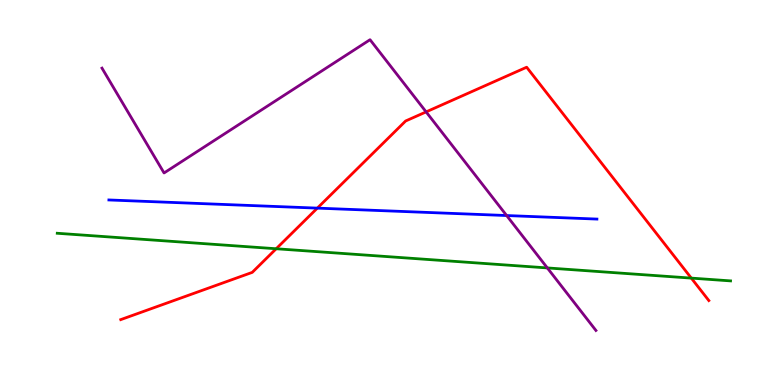[{'lines': ['blue', 'red'], 'intersections': [{'x': 4.09, 'y': 4.59}]}, {'lines': ['green', 'red'], 'intersections': [{'x': 3.56, 'y': 3.54}, {'x': 8.92, 'y': 2.78}]}, {'lines': ['purple', 'red'], 'intersections': [{'x': 5.5, 'y': 7.09}]}, {'lines': ['blue', 'green'], 'intersections': []}, {'lines': ['blue', 'purple'], 'intersections': [{'x': 6.54, 'y': 4.4}]}, {'lines': ['green', 'purple'], 'intersections': [{'x': 7.06, 'y': 3.04}]}]